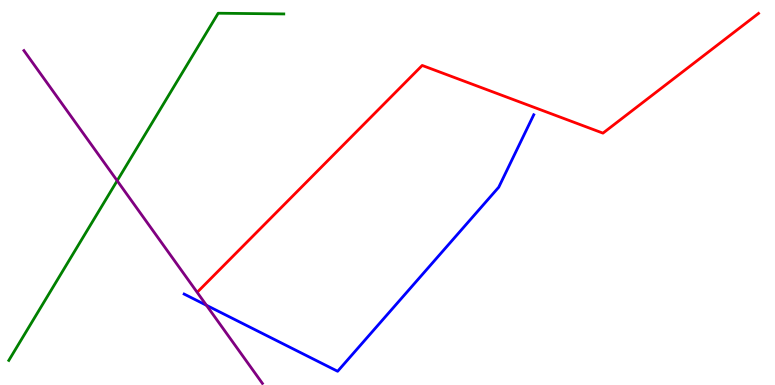[{'lines': ['blue', 'red'], 'intersections': []}, {'lines': ['green', 'red'], 'intersections': []}, {'lines': ['purple', 'red'], 'intersections': []}, {'lines': ['blue', 'green'], 'intersections': []}, {'lines': ['blue', 'purple'], 'intersections': [{'x': 2.66, 'y': 2.07}]}, {'lines': ['green', 'purple'], 'intersections': [{'x': 1.51, 'y': 5.31}]}]